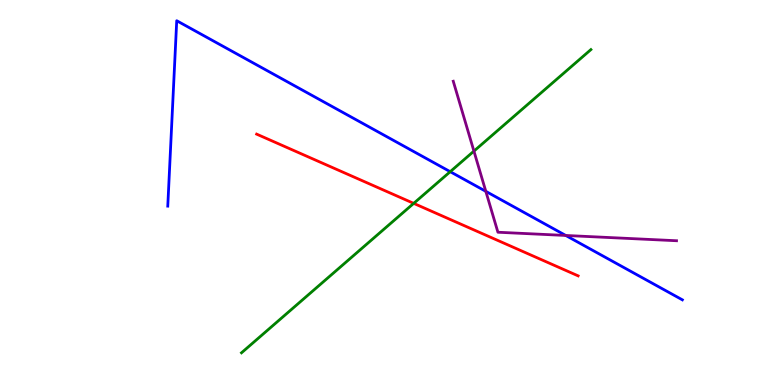[{'lines': ['blue', 'red'], 'intersections': []}, {'lines': ['green', 'red'], 'intersections': [{'x': 5.34, 'y': 4.72}]}, {'lines': ['purple', 'red'], 'intersections': []}, {'lines': ['blue', 'green'], 'intersections': [{'x': 5.81, 'y': 5.54}]}, {'lines': ['blue', 'purple'], 'intersections': [{'x': 6.27, 'y': 5.03}, {'x': 7.3, 'y': 3.88}]}, {'lines': ['green', 'purple'], 'intersections': [{'x': 6.12, 'y': 6.08}]}]